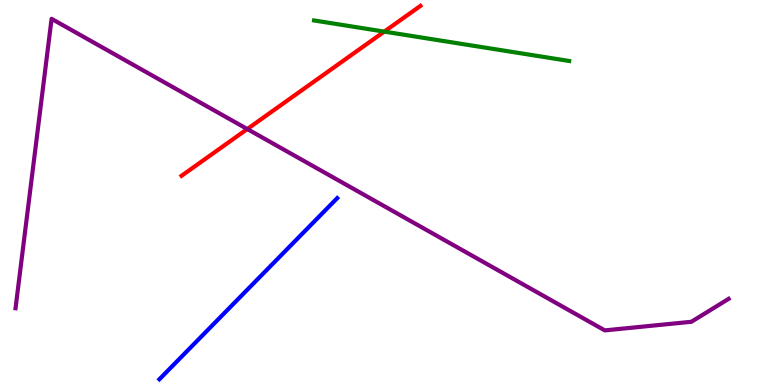[{'lines': ['blue', 'red'], 'intersections': []}, {'lines': ['green', 'red'], 'intersections': [{'x': 4.96, 'y': 9.18}]}, {'lines': ['purple', 'red'], 'intersections': [{'x': 3.19, 'y': 6.65}]}, {'lines': ['blue', 'green'], 'intersections': []}, {'lines': ['blue', 'purple'], 'intersections': []}, {'lines': ['green', 'purple'], 'intersections': []}]